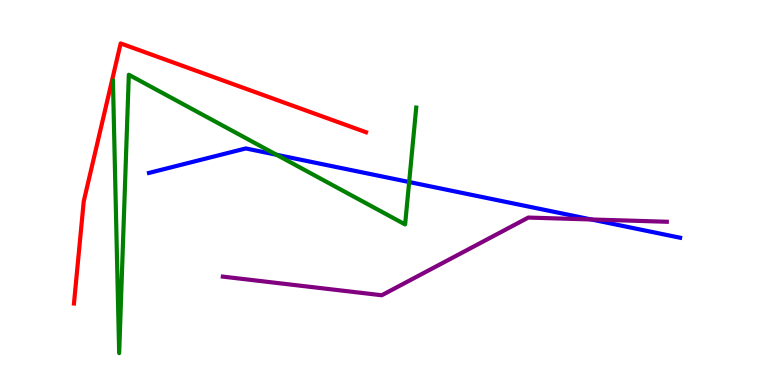[{'lines': ['blue', 'red'], 'intersections': []}, {'lines': ['green', 'red'], 'intersections': []}, {'lines': ['purple', 'red'], 'intersections': []}, {'lines': ['blue', 'green'], 'intersections': [{'x': 3.57, 'y': 5.98}, {'x': 5.28, 'y': 5.27}]}, {'lines': ['blue', 'purple'], 'intersections': [{'x': 7.63, 'y': 4.3}]}, {'lines': ['green', 'purple'], 'intersections': []}]